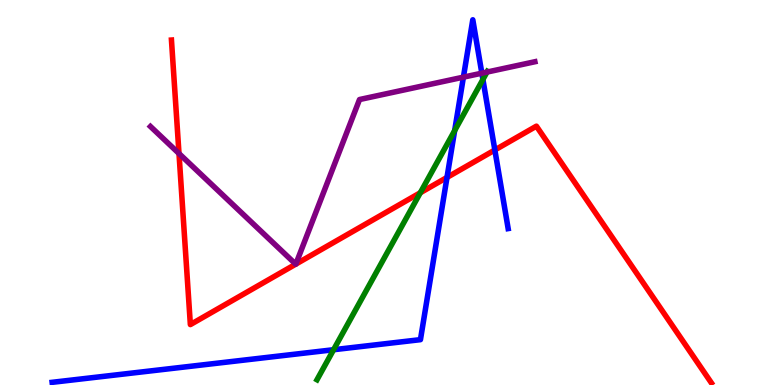[{'lines': ['blue', 'red'], 'intersections': [{'x': 5.77, 'y': 5.39}, {'x': 6.39, 'y': 6.1}]}, {'lines': ['green', 'red'], 'intersections': [{'x': 5.42, 'y': 4.99}]}, {'lines': ['purple', 'red'], 'intersections': [{'x': 2.31, 'y': 6.01}, {'x': 3.82, 'y': 3.14}, {'x': 3.82, 'y': 3.14}]}, {'lines': ['blue', 'green'], 'intersections': [{'x': 4.3, 'y': 0.916}, {'x': 5.87, 'y': 6.61}, {'x': 6.23, 'y': 7.94}]}, {'lines': ['blue', 'purple'], 'intersections': [{'x': 5.98, 'y': 8.0}, {'x': 6.22, 'y': 8.1}]}, {'lines': ['green', 'purple'], 'intersections': [{'x': 6.28, 'y': 8.13}]}]